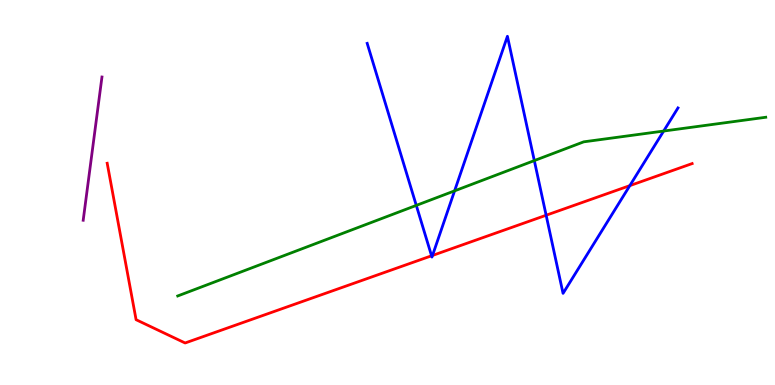[{'lines': ['blue', 'red'], 'intersections': [{'x': 5.57, 'y': 3.36}, {'x': 5.58, 'y': 3.36}, {'x': 7.05, 'y': 4.41}, {'x': 8.13, 'y': 5.18}]}, {'lines': ['green', 'red'], 'intersections': []}, {'lines': ['purple', 'red'], 'intersections': []}, {'lines': ['blue', 'green'], 'intersections': [{'x': 5.37, 'y': 4.67}, {'x': 5.87, 'y': 5.04}, {'x': 6.89, 'y': 5.83}, {'x': 8.56, 'y': 6.6}]}, {'lines': ['blue', 'purple'], 'intersections': []}, {'lines': ['green', 'purple'], 'intersections': []}]